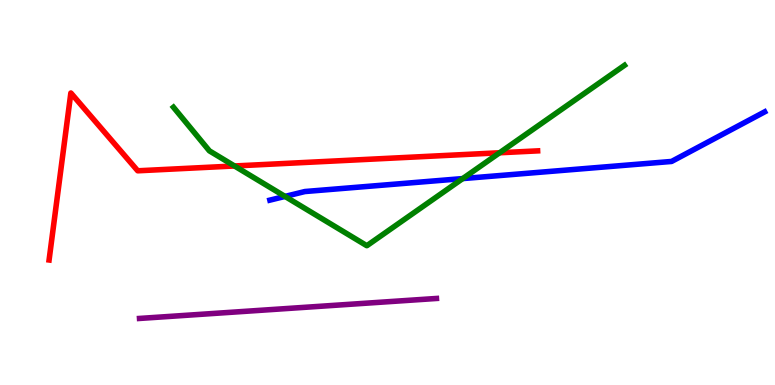[{'lines': ['blue', 'red'], 'intersections': []}, {'lines': ['green', 'red'], 'intersections': [{'x': 3.03, 'y': 5.69}, {'x': 6.45, 'y': 6.03}]}, {'lines': ['purple', 'red'], 'intersections': []}, {'lines': ['blue', 'green'], 'intersections': [{'x': 3.68, 'y': 4.9}, {'x': 5.97, 'y': 5.36}]}, {'lines': ['blue', 'purple'], 'intersections': []}, {'lines': ['green', 'purple'], 'intersections': []}]